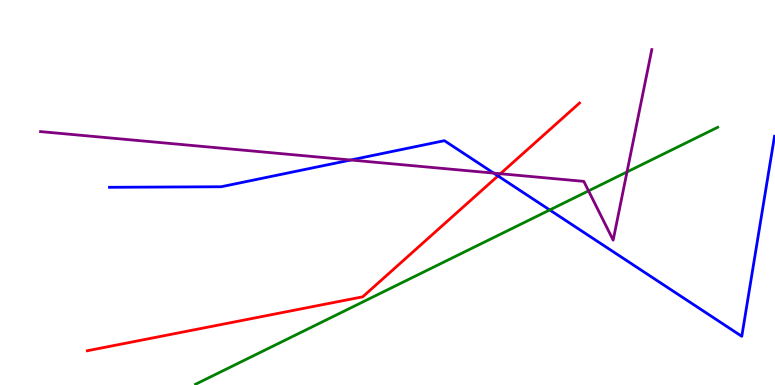[{'lines': ['blue', 'red'], 'intersections': [{'x': 6.43, 'y': 5.43}]}, {'lines': ['green', 'red'], 'intersections': []}, {'lines': ['purple', 'red'], 'intersections': [{'x': 6.46, 'y': 5.49}]}, {'lines': ['blue', 'green'], 'intersections': [{'x': 7.09, 'y': 4.55}]}, {'lines': ['blue', 'purple'], 'intersections': [{'x': 4.53, 'y': 5.84}, {'x': 6.37, 'y': 5.5}]}, {'lines': ['green', 'purple'], 'intersections': [{'x': 7.59, 'y': 5.04}, {'x': 8.09, 'y': 5.53}]}]